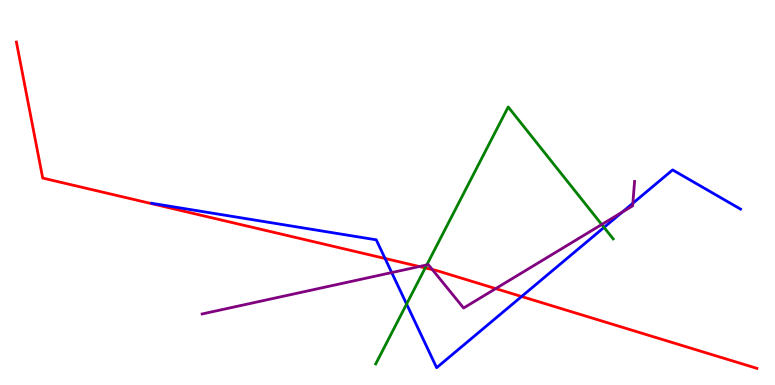[{'lines': ['blue', 'red'], 'intersections': [{'x': 4.97, 'y': 3.29}, {'x': 6.73, 'y': 2.3}]}, {'lines': ['green', 'red'], 'intersections': [{'x': 5.49, 'y': 3.04}]}, {'lines': ['purple', 'red'], 'intersections': [{'x': 5.41, 'y': 3.08}, {'x': 5.58, 'y': 3.0}, {'x': 6.4, 'y': 2.5}]}, {'lines': ['blue', 'green'], 'intersections': [{'x': 5.25, 'y': 2.1}, {'x': 7.79, 'y': 4.09}]}, {'lines': ['blue', 'purple'], 'intersections': [{'x': 5.05, 'y': 2.92}, {'x': 8.03, 'y': 4.49}, {'x': 8.17, 'y': 4.72}]}, {'lines': ['green', 'purple'], 'intersections': [{'x': 5.51, 'y': 3.12}, {'x': 7.76, 'y': 4.17}]}]